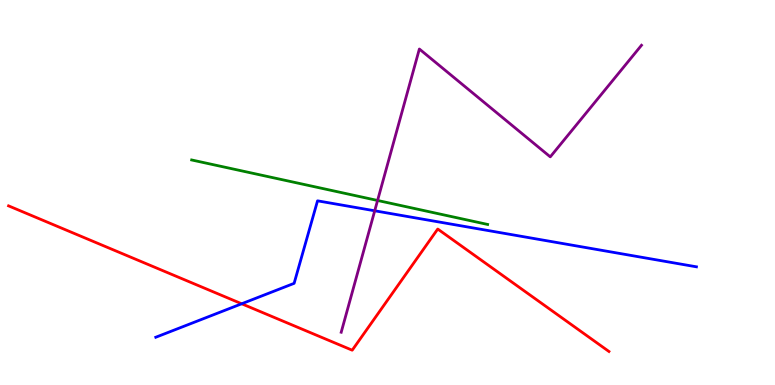[{'lines': ['blue', 'red'], 'intersections': [{'x': 3.12, 'y': 2.11}]}, {'lines': ['green', 'red'], 'intersections': []}, {'lines': ['purple', 'red'], 'intersections': []}, {'lines': ['blue', 'green'], 'intersections': []}, {'lines': ['blue', 'purple'], 'intersections': [{'x': 4.84, 'y': 4.52}]}, {'lines': ['green', 'purple'], 'intersections': [{'x': 4.87, 'y': 4.79}]}]